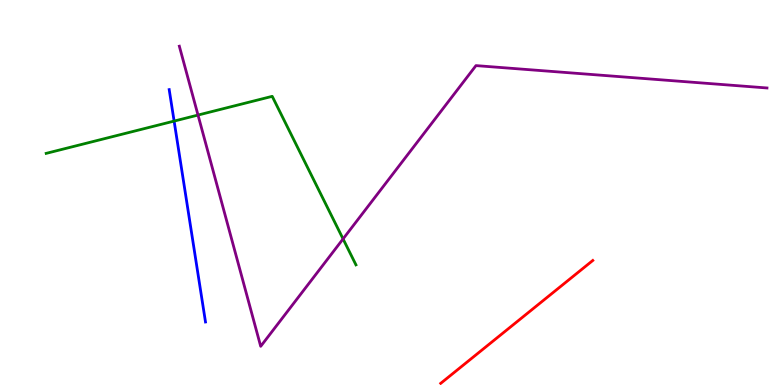[{'lines': ['blue', 'red'], 'intersections': []}, {'lines': ['green', 'red'], 'intersections': []}, {'lines': ['purple', 'red'], 'intersections': []}, {'lines': ['blue', 'green'], 'intersections': [{'x': 2.25, 'y': 6.85}]}, {'lines': ['blue', 'purple'], 'intersections': []}, {'lines': ['green', 'purple'], 'intersections': [{'x': 2.55, 'y': 7.01}, {'x': 4.43, 'y': 3.79}]}]